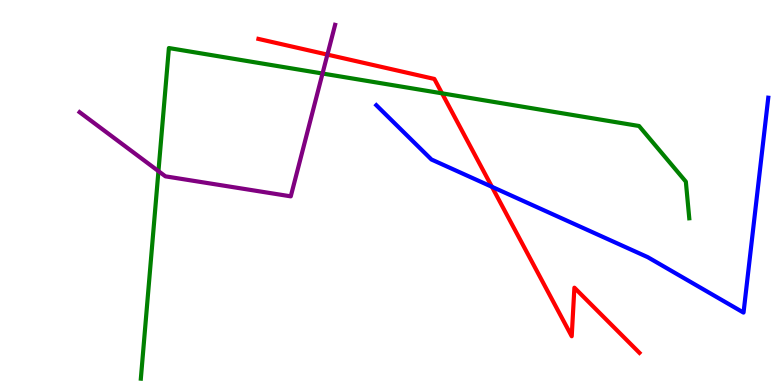[{'lines': ['blue', 'red'], 'intersections': [{'x': 6.35, 'y': 5.15}]}, {'lines': ['green', 'red'], 'intersections': [{'x': 5.7, 'y': 7.58}]}, {'lines': ['purple', 'red'], 'intersections': [{'x': 4.22, 'y': 8.58}]}, {'lines': ['blue', 'green'], 'intersections': []}, {'lines': ['blue', 'purple'], 'intersections': []}, {'lines': ['green', 'purple'], 'intersections': [{'x': 2.04, 'y': 5.55}, {'x': 4.16, 'y': 8.09}]}]